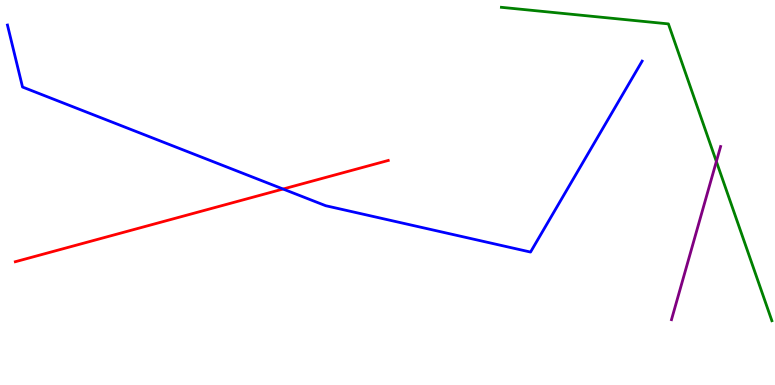[{'lines': ['blue', 'red'], 'intersections': [{'x': 3.65, 'y': 5.09}]}, {'lines': ['green', 'red'], 'intersections': []}, {'lines': ['purple', 'red'], 'intersections': []}, {'lines': ['blue', 'green'], 'intersections': []}, {'lines': ['blue', 'purple'], 'intersections': []}, {'lines': ['green', 'purple'], 'intersections': [{'x': 9.24, 'y': 5.81}]}]